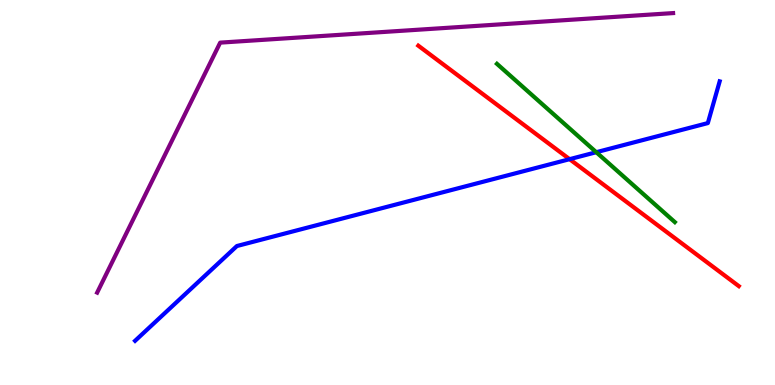[{'lines': ['blue', 'red'], 'intersections': [{'x': 7.35, 'y': 5.87}]}, {'lines': ['green', 'red'], 'intersections': []}, {'lines': ['purple', 'red'], 'intersections': []}, {'lines': ['blue', 'green'], 'intersections': [{'x': 7.69, 'y': 6.05}]}, {'lines': ['blue', 'purple'], 'intersections': []}, {'lines': ['green', 'purple'], 'intersections': []}]